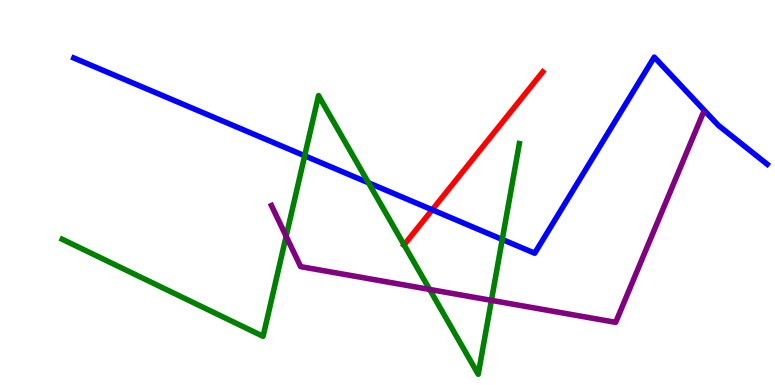[{'lines': ['blue', 'red'], 'intersections': [{'x': 5.58, 'y': 4.55}]}, {'lines': ['green', 'red'], 'intersections': [{'x': 5.21, 'y': 3.64}]}, {'lines': ['purple', 'red'], 'intersections': []}, {'lines': ['blue', 'green'], 'intersections': [{'x': 3.93, 'y': 5.95}, {'x': 4.76, 'y': 5.25}, {'x': 6.48, 'y': 3.78}]}, {'lines': ['blue', 'purple'], 'intersections': []}, {'lines': ['green', 'purple'], 'intersections': [{'x': 3.69, 'y': 3.86}, {'x': 5.54, 'y': 2.48}, {'x': 6.34, 'y': 2.2}]}]